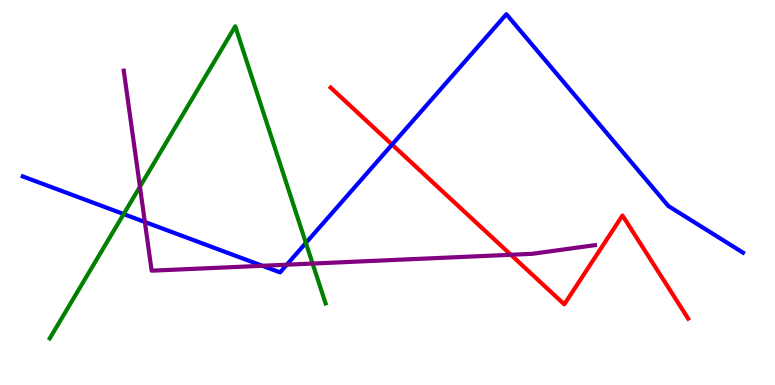[{'lines': ['blue', 'red'], 'intersections': [{'x': 5.06, 'y': 6.24}]}, {'lines': ['green', 'red'], 'intersections': []}, {'lines': ['purple', 'red'], 'intersections': [{'x': 6.59, 'y': 3.38}]}, {'lines': ['blue', 'green'], 'intersections': [{'x': 1.6, 'y': 4.44}, {'x': 3.95, 'y': 3.69}]}, {'lines': ['blue', 'purple'], 'intersections': [{'x': 1.87, 'y': 4.23}, {'x': 3.39, 'y': 3.1}, {'x': 3.7, 'y': 3.12}]}, {'lines': ['green', 'purple'], 'intersections': [{'x': 1.81, 'y': 5.15}, {'x': 4.03, 'y': 3.15}]}]